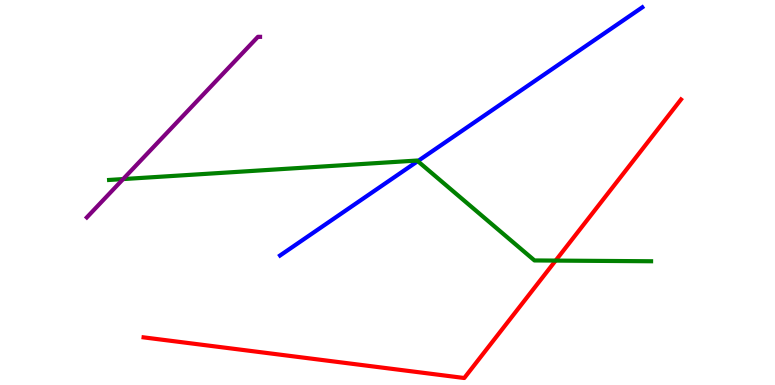[{'lines': ['blue', 'red'], 'intersections': []}, {'lines': ['green', 'red'], 'intersections': [{'x': 7.17, 'y': 3.23}]}, {'lines': ['purple', 'red'], 'intersections': []}, {'lines': ['blue', 'green'], 'intersections': [{'x': 5.39, 'y': 5.81}]}, {'lines': ['blue', 'purple'], 'intersections': []}, {'lines': ['green', 'purple'], 'intersections': [{'x': 1.59, 'y': 5.35}]}]